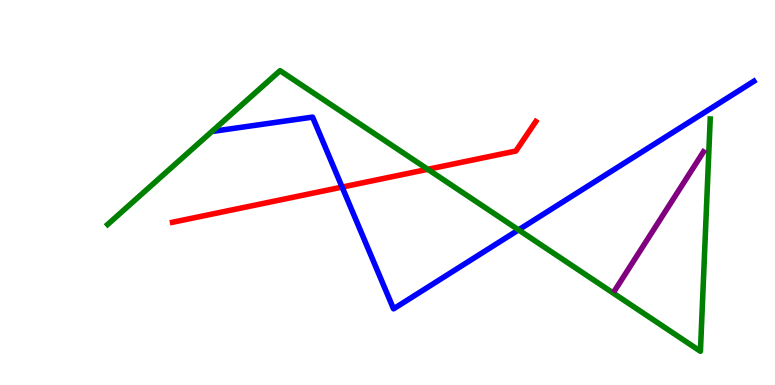[{'lines': ['blue', 'red'], 'intersections': [{'x': 4.41, 'y': 5.14}]}, {'lines': ['green', 'red'], 'intersections': [{'x': 5.52, 'y': 5.6}]}, {'lines': ['purple', 'red'], 'intersections': []}, {'lines': ['blue', 'green'], 'intersections': [{'x': 6.69, 'y': 4.03}]}, {'lines': ['blue', 'purple'], 'intersections': []}, {'lines': ['green', 'purple'], 'intersections': []}]